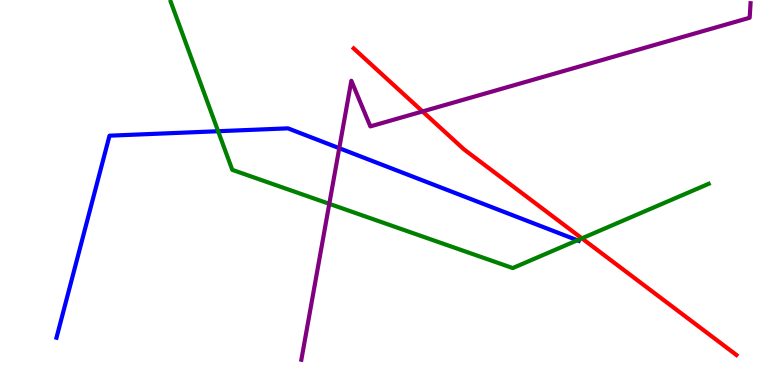[{'lines': ['blue', 'red'], 'intersections': []}, {'lines': ['green', 'red'], 'intersections': [{'x': 7.51, 'y': 3.81}]}, {'lines': ['purple', 'red'], 'intersections': [{'x': 5.45, 'y': 7.11}]}, {'lines': ['blue', 'green'], 'intersections': [{'x': 2.81, 'y': 6.59}, {'x': 7.45, 'y': 3.76}]}, {'lines': ['blue', 'purple'], 'intersections': [{'x': 4.38, 'y': 6.15}]}, {'lines': ['green', 'purple'], 'intersections': [{'x': 4.25, 'y': 4.71}]}]